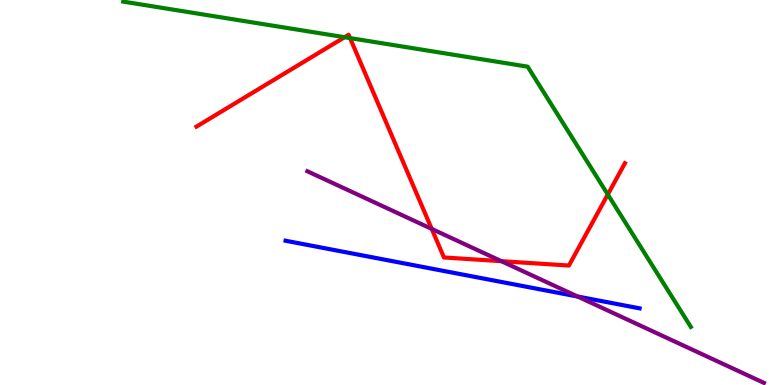[{'lines': ['blue', 'red'], 'intersections': []}, {'lines': ['green', 'red'], 'intersections': [{'x': 4.45, 'y': 9.03}, {'x': 4.52, 'y': 9.01}, {'x': 7.84, 'y': 4.95}]}, {'lines': ['purple', 'red'], 'intersections': [{'x': 5.57, 'y': 4.05}, {'x': 6.47, 'y': 3.22}]}, {'lines': ['blue', 'green'], 'intersections': []}, {'lines': ['blue', 'purple'], 'intersections': [{'x': 7.45, 'y': 2.3}]}, {'lines': ['green', 'purple'], 'intersections': []}]